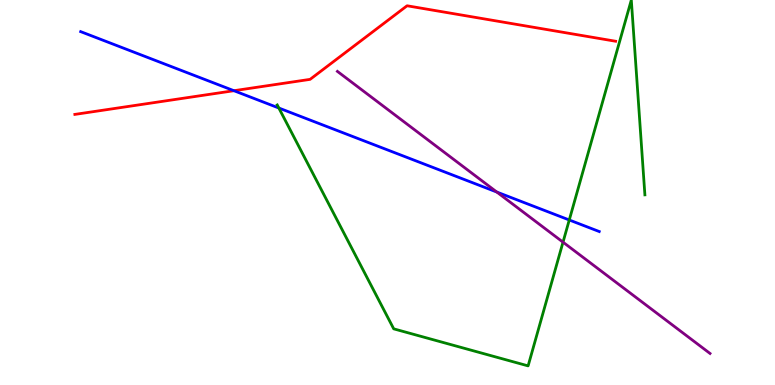[{'lines': ['blue', 'red'], 'intersections': [{'x': 3.02, 'y': 7.64}]}, {'lines': ['green', 'red'], 'intersections': []}, {'lines': ['purple', 'red'], 'intersections': []}, {'lines': ['blue', 'green'], 'intersections': [{'x': 3.6, 'y': 7.19}, {'x': 7.35, 'y': 4.29}]}, {'lines': ['blue', 'purple'], 'intersections': [{'x': 6.41, 'y': 5.01}]}, {'lines': ['green', 'purple'], 'intersections': [{'x': 7.26, 'y': 3.71}]}]